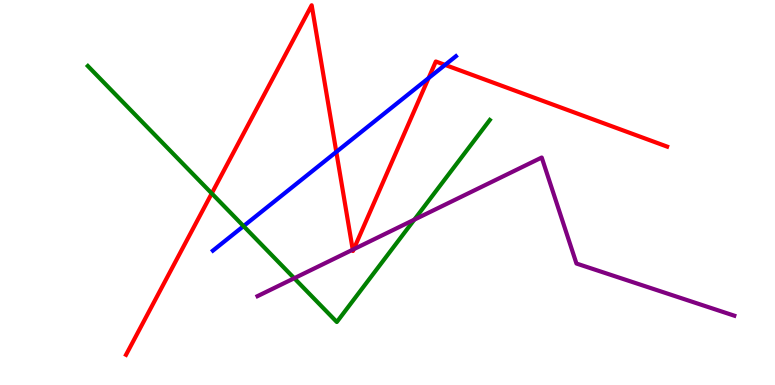[{'lines': ['blue', 'red'], 'intersections': [{'x': 4.34, 'y': 6.05}, {'x': 5.53, 'y': 7.97}, {'x': 5.74, 'y': 8.31}]}, {'lines': ['green', 'red'], 'intersections': [{'x': 2.73, 'y': 4.98}]}, {'lines': ['purple', 'red'], 'intersections': [{'x': 4.55, 'y': 3.51}, {'x': 4.56, 'y': 3.53}]}, {'lines': ['blue', 'green'], 'intersections': [{'x': 3.14, 'y': 4.13}]}, {'lines': ['blue', 'purple'], 'intersections': []}, {'lines': ['green', 'purple'], 'intersections': [{'x': 3.8, 'y': 2.77}, {'x': 5.35, 'y': 4.29}]}]